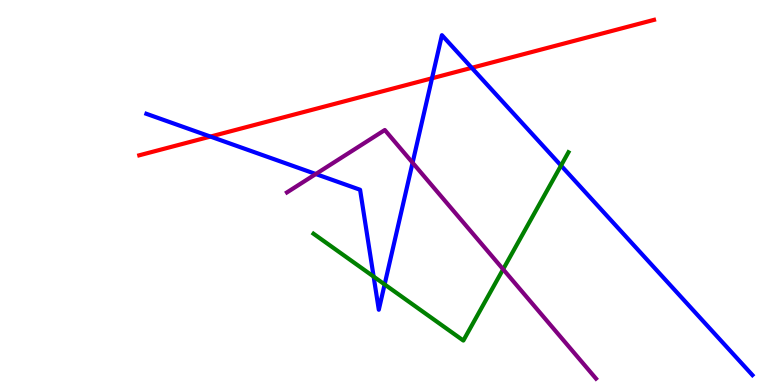[{'lines': ['blue', 'red'], 'intersections': [{'x': 2.72, 'y': 6.45}, {'x': 5.57, 'y': 7.97}, {'x': 6.09, 'y': 8.24}]}, {'lines': ['green', 'red'], 'intersections': []}, {'lines': ['purple', 'red'], 'intersections': []}, {'lines': ['blue', 'green'], 'intersections': [{'x': 4.82, 'y': 2.82}, {'x': 4.96, 'y': 2.61}, {'x': 7.24, 'y': 5.7}]}, {'lines': ['blue', 'purple'], 'intersections': [{'x': 4.07, 'y': 5.48}, {'x': 5.32, 'y': 5.77}]}, {'lines': ['green', 'purple'], 'intersections': [{'x': 6.49, 'y': 3.01}]}]